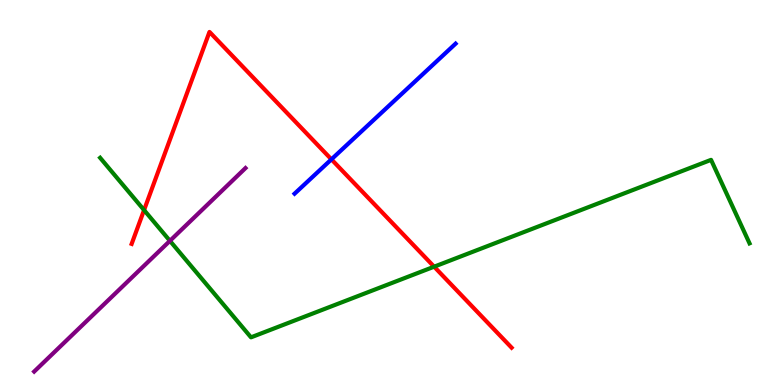[{'lines': ['blue', 'red'], 'intersections': [{'x': 4.28, 'y': 5.86}]}, {'lines': ['green', 'red'], 'intersections': [{'x': 1.86, 'y': 4.54}, {'x': 5.6, 'y': 3.07}]}, {'lines': ['purple', 'red'], 'intersections': []}, {'lines': ['blue', 'green'], 'intersections': []}, {'lines': ['blue', 'purple'], 'intersections': []}, {'lines': ['green', 'purple'], 'intersections': [{'x': 2.19, 'y': 3.74}]}]